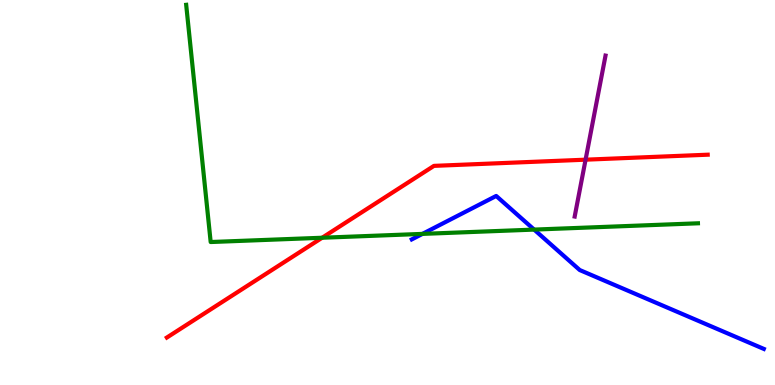[{'lines': ['blue', 'red'], 'intersections': []}, {'lines': ['green', 'red'], 'intersections': [{'x': 4.16, 'y': 3.82}]}, {'lines': ['purple', 'red'], 'intersections': [{'x': 7.56, 'y': 5.85}]}, {'lines': ['blue', 'green'], 'intersections': [{'x': 5.45, 'y': 3.93}, {'x': 6.89, 'y': 4.04}]}, {'lines': ['blue', 'purple'], 'intersections': []}, {'lines': ['green', 'purple'], 'intersections': []}]